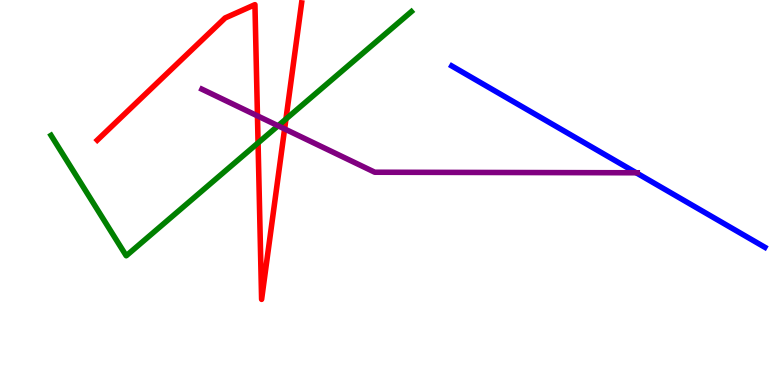[{'lines': ['blue', 'red'], 'intersections': []}, {'lines': ['green', 'red'], 'intersections': [{'x': 3.33, 'y': 6.29}, {'x': 3.69, 'y': 6.91}]}, {'lines': ['purple', 'red'], 'intersections': [{'x': 3.32, 'y': 6.99}, {'x': 3.67, 'y': 6.65}]}, {'lines': ['blue', 'green'], 'intersections': []}, {'lines': ['blue', 'purple'], 'intersections': [{'x': 8.21, 'y': 5.51}]}, {'lines': ['green', 'purple'], 'intersections': [{'x': 3.59, 'y': 6.73}]}]